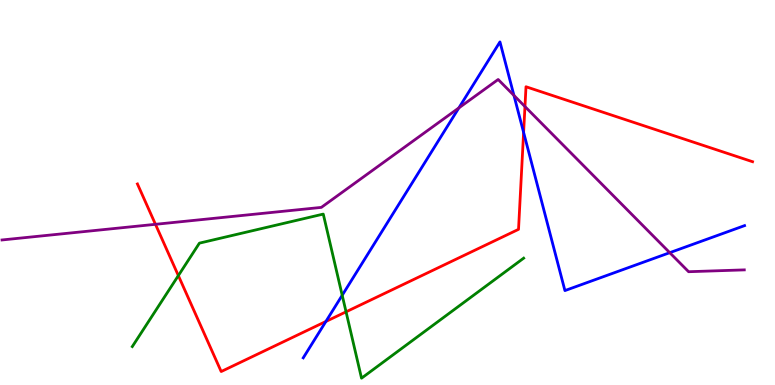[{'lines': ['blue', 'red'], 'intersections': [{'x': 4.21, 'y': 1.65}, {'x': 6.76, 'y': 6.56}]}, {'lines': ['green', 'red'], 'intersections': [{'x': 2.3, 'y': 2.84}, {'x': 4.47, 'y': 1.9}]}, {'lines': ['purple', 'red'], 'intersections': [{'x': 2.01, 'y': 4.17}, {'x': 6.77, 'y': 7.23}]}, {'lines': ['blue', 'green'], 'intersections': [{'x': 4.42, 'y': 2.33}]}, {'lines': ['blue', 'purple'], 'intersections': [{'x': 5.92, 'y': 7.2}, {'x': 6.63, 'y': 7.52}, {'x': 8.64, 'y': 3.44}]}, {'lines': ['green', 'purple'], 'intersections': []}]